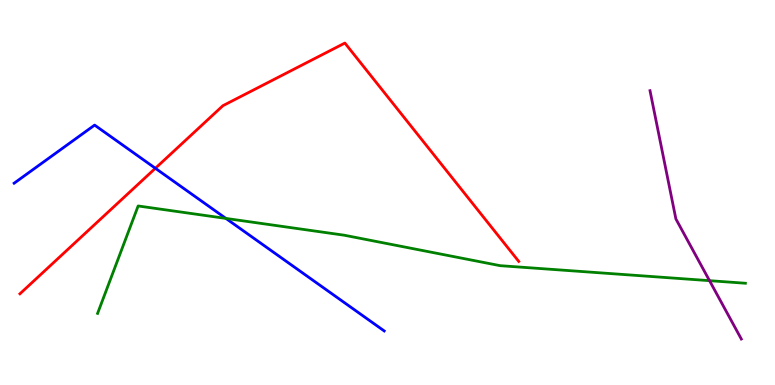[{'lines': ['blue', 'red'], 'intersections': [{'x': 2.0, 'y': 5.63}]}, {'lines': ['green', 'red'], 'intersections': []}, {'lines': ['purple', 'red'], 'intersections': []}, {'lines': ['blue', 'green'], 'intersections': [{'x': 2.92, 'y': 4.33}]}, {'lines': ['blue', 'purple'], 'intersections': []}, {'lines': ['green', 'purple'], 'intersections': [{'x': 9.16, 'y': 2.71}]}]